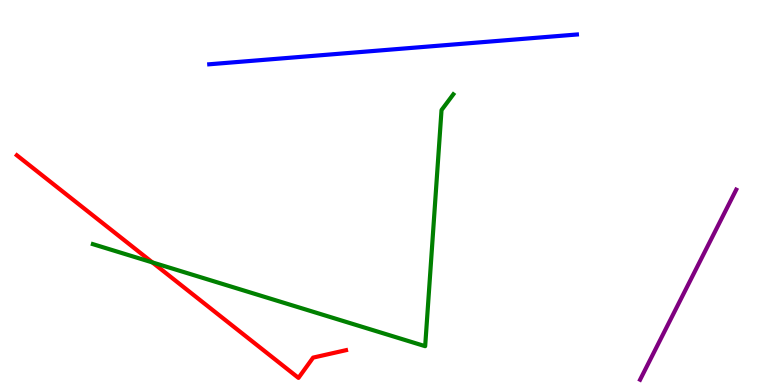[{'lines': ['blue', 'red'], 'intersections': []}, {'lines': ['green', 'red'], 'intersections': [{'x': 1.97, 'y': 3.18}]}, {'lines': ['purple', 'red'], 'intersections': []}, {'lines': ['blue', 'green'], 'intersections': []}, {'lines': ['blue', 'purple'], 'intersections': []}, {'lines': ['green', 'purple'], 'intersections': []}]